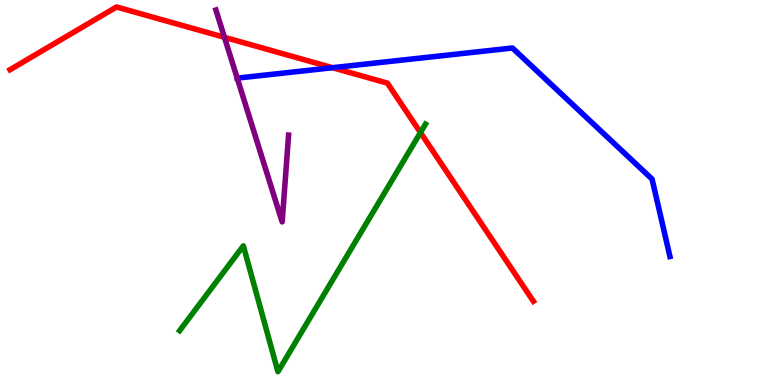[{'lines': ['blue', 'red'], 'intersections': [{'x': 4.29, 'y': 8.24}]}, {'lines': ['green', 'red'], 'intersections': [{'x': 5.43, 'y': 6.56}]}, {'lines': ['purple', 'red'], 'intersections': [{'x': 2.9, 'y': 9.03}]}, {'lines': ['blue', 'green'], 'intersections': []}, {'lines': ['blue', 'purple'], 'intersections': [{'x': 3.06, 'y': 7.97}]}, {'lines': ['green', 'purple'], 'intersections': []}]